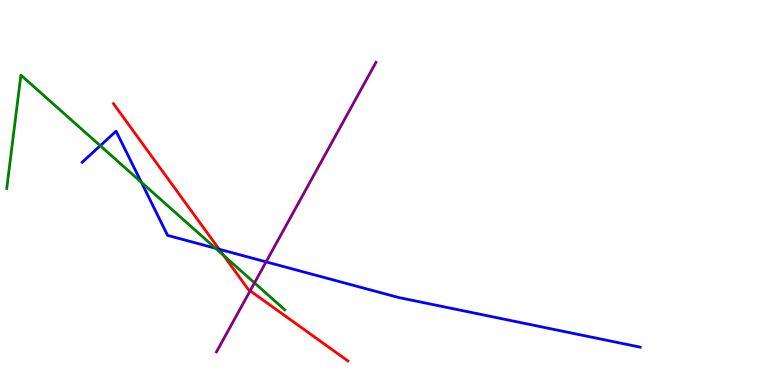[{'lines': ['blue', 'red'], 'intersections': [{'x': 2.83, 'y': 3.53}]}, {'lines': ['green', 'red'], 'intersections': [{'x': 2.89, 'y': 3.37}]}, {'lines': ['purple', 'red'], 'intersections': [{'x': 3.23, 'y': 2.45}]}, {'lines': ['blue', 'green'], 'intersections': [{'x': 1.29, 'y': 6.22}, {'x': 1.82, 'y': 5.27}, {'x': 2.78, 'y': 3.55}]}, {'lines': ['blue', 'purple'], 'intersections': [{'x': 3.43, 'y': 3.2}]}, {'lines': ['green', 'purple'], 'intersections': [{'x': 3.28, 'y': 2.65}]}]